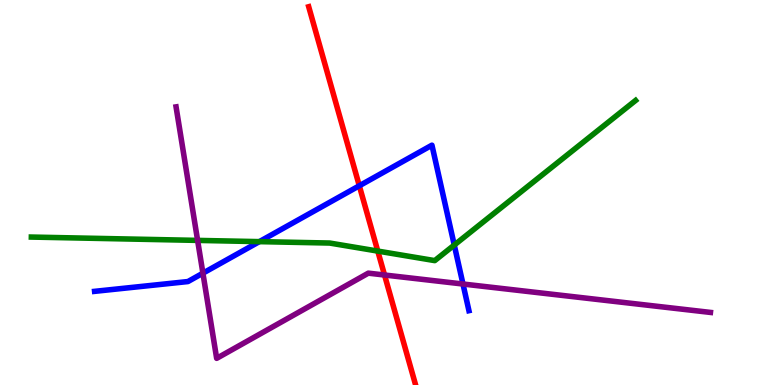[{'lines': ['blue', 'red'], 'intersections': [{'x': 4.64, 'y': 5.17}]}, {'lines': ['green', 'red'], 'intersections': [{'x': 4.87, 'y': 3.48}]}, {'lines': ['purple', 'red'], 'intersections': [{'x': 4.96, 'y': 2.86}]}, {'lines': ['blue', 'green'], 'intersections': [{'x': 3.35, 'y': 3.72}, {'x': 5.86, 'y': 3.64}]}, {'lines': ['blue', 'purple'], 'intersections': [{'x': 2.62, 'y': 2.9}, {'x': 5.97, 'y': 2.62}]}, {'lines': ['green', 'purple'], 'intersections': [{'x': 2.55, 'y': 3.76}]}]